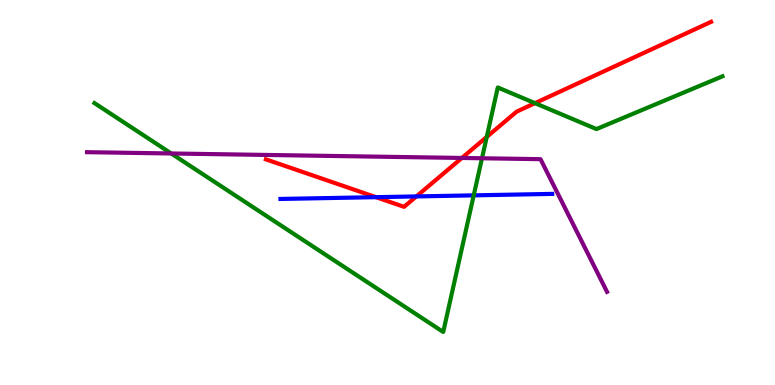[{'lines': ['blue', 'red'], 'intersections': [{'x': 4.85, 'y': 4.88}, {'x': 5.37, 'y': 4.9}]}, {'lines': ['green', 'red'], 'intersections': [{'x': 6.28, 'y': 6.44}, {'x': 6.9, 'y': 7.32}]}, {'lines': ['purple', 'red'], 'intersections': [{'x': 5.96, 'y': 5.9}]}, {'lines': ['blue', 'green'], 'intersections': [{'x': 6.11, 'y': 4.93}]}, {'lines': ['blue', 'purple'], 'intersections': []}, {'lines': ['green', 'purple'], 'intersections': [{'x': 2.21, 'y': 6.01}, {'x': 6.22, 'y': 5.89}]}]